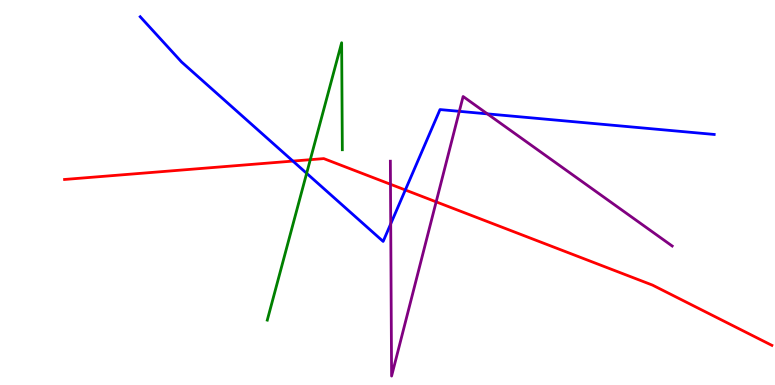[{'lines': ['blue', 'red'], 'intersections': [{'x': 3.78, 'y': 5.82}, {'x': 5.23, 'y': 5.07}]}, {'lines': ['green', 'red'], 'intersections': [{'x': 4.0, 'y': 5.85}]}, {'lines': ['purple', 'red'], 'intersections': [{'x': 5.04, 'y': 5.21}, {'x': 5.63, 'y': 4.76}]}, {'lines': ['blue', 'green'], 'intersections': [{'x': 3.96, 'y': 5.5}]}, {'lines': ['blue', 'purple'], 'intersections': [{'x': 5.04, 'y': 4.19}, {'x': 5.93, 'y': 7.11}, {'x': 6.29, 'y': 7.04}]}, {'lines': ['green', 'purple'], 'intersections': []}]